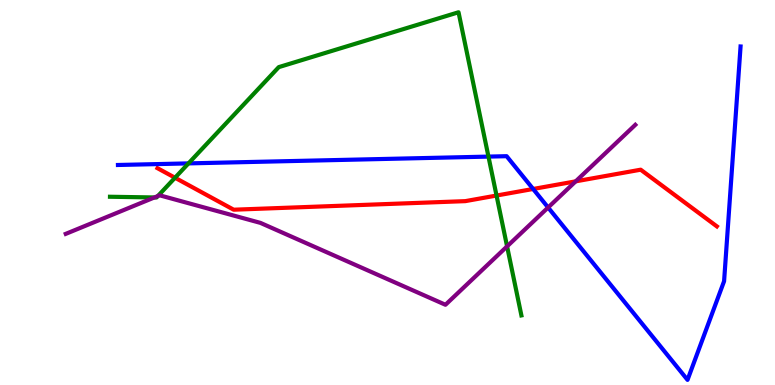[{'lines': ['blue', 'red'], 'intersections': [{'x': 6.88, 'y': 5.09}]}, {'lines': ['green', 'red'], 'intersections': [{'x': 2.26, 'y': 5.38}, {'x': 6.41, 'y': 4.92}]}, {'lines': ['purple', 'red'], 'intersections': [{'x': 7.43, 'y': 5.29}]}, {'lines': ['blue', 'green'], 'intersections': [{'x': 2.43, 'y': 5.76}, {'x': 6.3, 'y': 5.93}]}, {'lines': ['blue', 'purple'], 'intersections': [{'x': 7.07, 'y': 4.61}]}, {'lines': ['green', 'purple'], 'intersections': [{'x': 1.99, 'y': 4.87}, {'x': 2.04, 'y': 4.91}, {'x': 6.54, 'y': 3.6}]}]